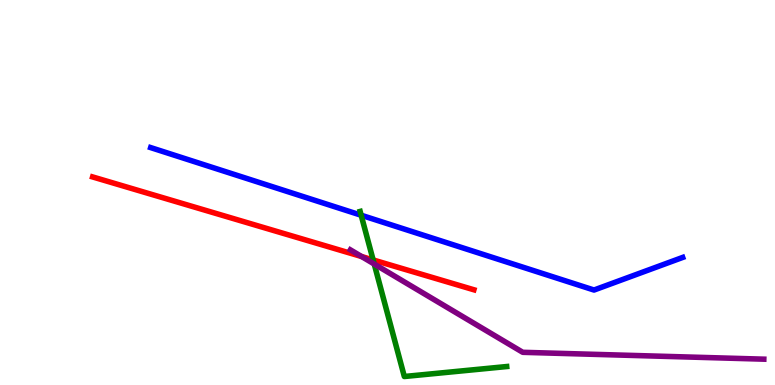[{'lines': ['blue', 'red'], 'intersections': []}, {'lines': ['green', 'red'], 'intersections': [{'x': 4.81, 'y': 3.25}]}, {'lines': ['purple', 'red'], 'intersections': [{'x': 4.67, 'y': 3.34}]}, {'lines': ['blue', 'green'], 'intersections': [{'x': 4.66, 'y': 4.41}]}, {'lines': ['blue', 'purple'], 'intersections': []}, {'lines': ['green', 'purple'], 'intersections': [{'x': 4.83, 'y': 3.14}]}]